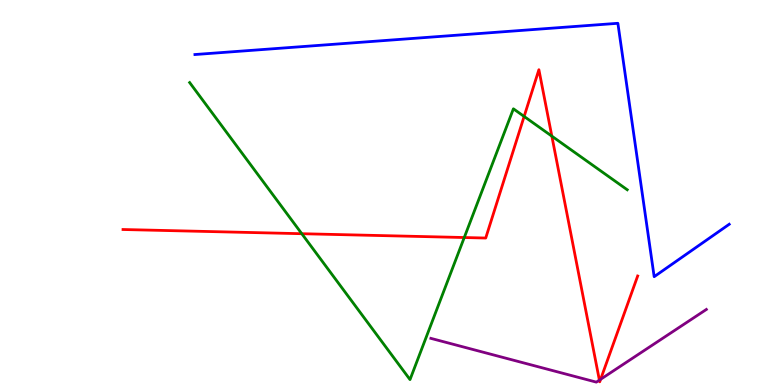[{'lines': ['blue', 'red'], 'intersections': []}, {'lines': ['green', 'red'], 'intersections': [{'x': 3.89, 'y': 3.93}, {'x': 5.99, 'y': 3.83}, {'x': 6.76, 'y': 6.98}, {'x': 7.12, 'y': 6.46}]}, {'lines': ['purple', 'red'], 'intersections': [{'x': 7.73, 'y': 0.127}, {'x': 7.75, 'y': 0.148}]}, {'lines': ['blue', 'green'], 'intersections': []}, {'lines': ['blue', 'purple'], 'intersections': []}, {'lines': ['green', 'purple'], 'intersections': []}]